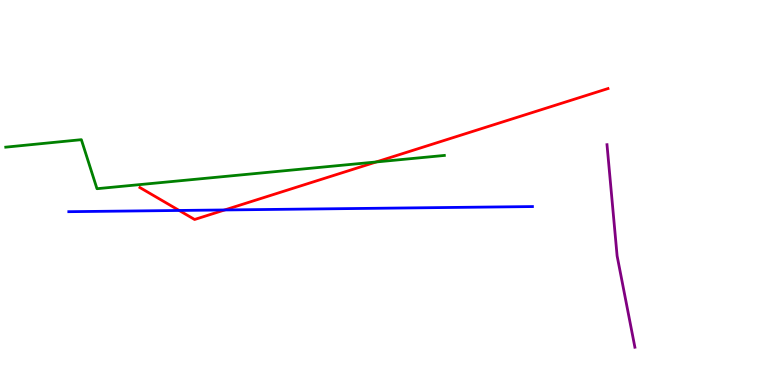[{'lines': ['blue', 'red'], 'intersections': [{'x': 2.31, 'y': 4.53}, {'x': 2.9, 'y': 4.55}]}, {'lines': ['green', 'red'], 'intersections': [{'x': 4.85, 'y': 5.79}]}, {'lines': ['purple', 'red'], 'intersections': []}, {'lines': ['blue', 'green'], 'intersections': []}, {'lines': ['blue', 'purple'], 'intersections': []}, {'lines': ['green', 'purple'], 'intersections': []}]